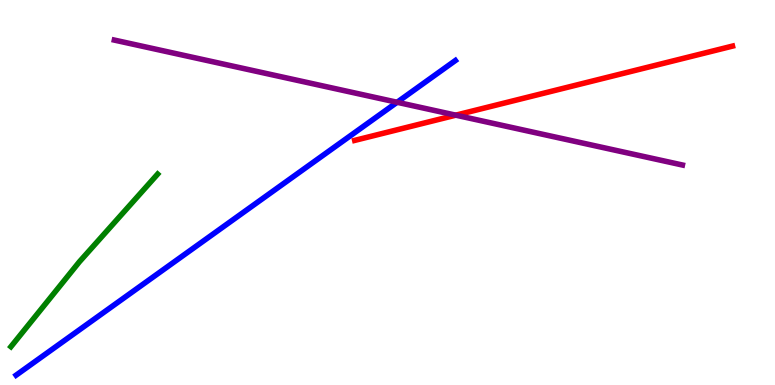[{'lines': ['blue', 'red'], 'intersections': []}, {'lines': ['green', 'red'], 'intersections': []}, {'lines': ['purple', 'red'], 'intersections': [{'x': 5.88, 'y': 7.01}]}, {'lines': ['blue', 'green'], 'intersections': []}, {'lines': ['blue', 'purple'], 'intersections': [{'x': 5.12, 'y': 7.34}]}, {'lines': ['green', 'purple'], 'intersections': []}]